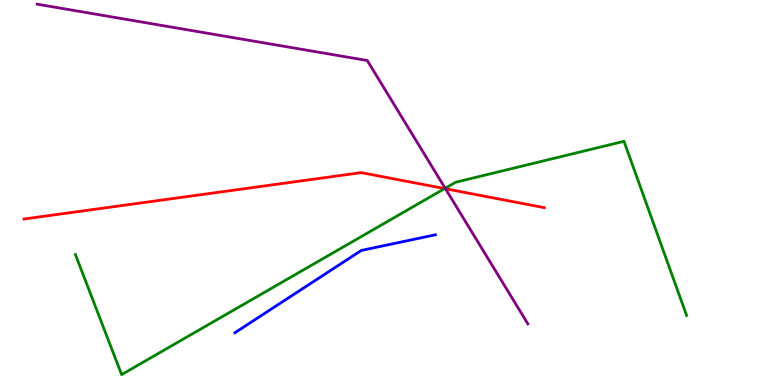[{'lines': ['blue', 'red'], 'intersections': []}, {'lines': ['green', 'red'], 'intersections': [{'x': 5.74, 'y': 5.1}]}, {'lines': ['purple', 'red'], 'intersections': [{'x': 5.75, 'y': 5.1}]}, {'lines': ['blue', 'green'], 'intersections': []}, {'lines': ['blue', 'purple'], 'intersections': []}, {'lines': ['green', 'purple'], 'intersections': [{'x': 5.74, 'y': 5.11}]}]